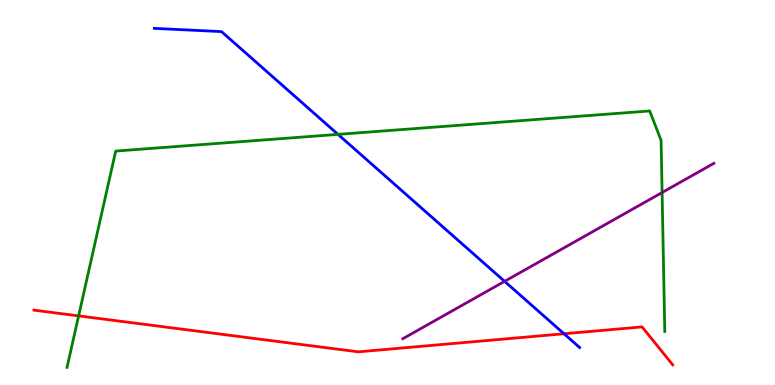[{'lines': ['blue', 'red'], 'intersections': [{'x': 7.28, 'y': 1.33}]}, {'lines': ['green', 'red'], 'intersections': [{'x': 1.01, 'y': 1.8}]}, {'lines': ['purple', 'red'], 'intersections': []}, {'lines': ['blue', 'green'], 'intersections': [{'x': 4.36, 'y': 6.51}]}, {'lines': ['blue', 'purple'], 'intersections': [{'x': 6.51, 'y': 2.69}]}, {'lines': ['green', 'purple'], 'intersections': [{'x': 8.54, 'y': 5.0}]}]